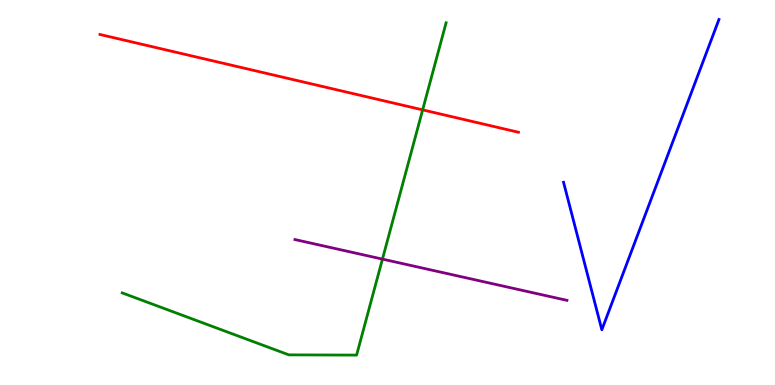[{'lines': ['blue', 'red'], 'intersections': []}, {'lines': ['green', 'red'], 'intersections': [{'x': 5.45, 'y': 7.15}]}, {'lines': ['purple', 'red'], 'intersections': []}, {'lines': ['blue', 'green'], 'intersections': []}, {'lines': ['blue', 'purple'], 'intersections': []}, {'lines': ['green', 'purple'], 'intersections': [{'x': 4.93, 'y': 3.27}]}]